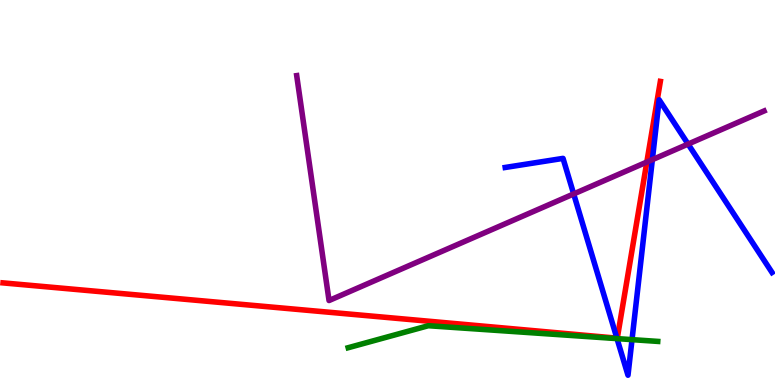[{'lines': ['blue', 'red'], 'intersections': [{'x': 7.96, 'y': 1.22}]}, {'lines': ['green', 'red'], 'intersections': []}, {'lines': ['purple', 'red'], 'intersections': [{'x': 8.35, 'y': 5.79}]}, {'lines': ['blue', 'green'], 'intersections': [{'x': 7.96, 'y': 1.2}, {'x': 8.16, 'y': 1.18}]}, {'lines': ['blue', 'purple'], 'intersections': [{'x': 7.4, 'y': 4.96}, {'x': 8.42, 'y': 5.85}, {'x': 8.88, 'y': 6.26}]}, {'lines': ['green', 'purple'], 'intersections': []}]